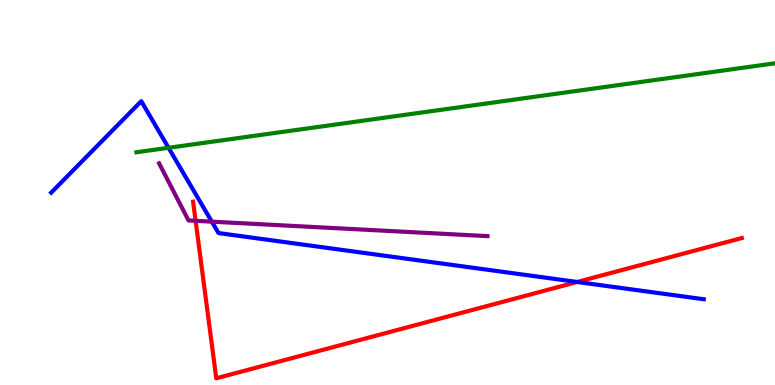[{'lines': ['blue', 'red'], 'intersections': [{'x': 7.45, 'y': 2.68}]}, {'lines': ['green', 'red'], 'intersections': []}, {'lines': ['purple', 'red'], 'intersections': [{'x': 2.52, 'y': 4.26}]}, {'lines': ['blue', 'green'], 'intersections': [{'x': 2.17, 'y': 6.16}]}, {'lines': ['blue', 'purple'], 'intersections': [{'x': 2.73, 'y': 4.24}]}, {'lines': ['green', 'purple'], 'intersections': []}]